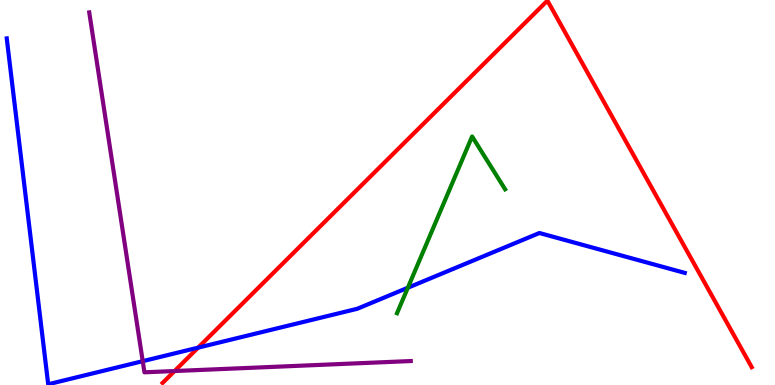[{'lines': ['blue', 'red'], 'intersections': [{'x': 2.56, 'y': 0.97}]}, {'lines': ['green', 'red'], 'intersections': []}, {'lines': ['purple', 'red'], 'intersections': [{'x': 2.25, 'y': 0.363}]}, {'lines': ['blue', 'green'], 'intersections': [{'x': 5.26, 'y': 2.53}]}, {'lines': ['blue', 'purple'], 'intersections': [{'x': 1.84, 'y': 0.619}]}, {'lines': ['green', 'purple'], 'intersections': []}]